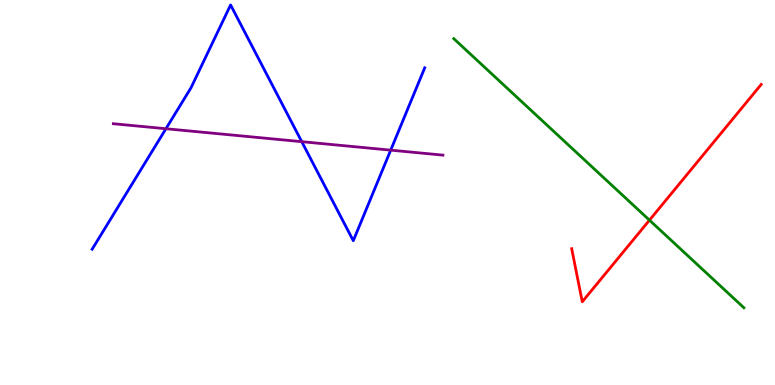[{'lines': ['blue', 'red'], 'intersections': []}, {'lines': ['green', 'red'], 'intersections': [{'x': 8.38, 'y': 4.28}]}, {'lines': ['purple', 'red'], 'intersections': []}, {'lines': ['blue', 'green'], 'intersections': []}, {'lines': ['blue', 'purple'], 'intersections': [{'x': 2.14, 'y': 6.66}, {'x': 3.89, 'y': 6.32}, {'x': 5.04, 'y': 6.1}]}, {'lines': ['green', 'purple'], 'intersections': []}]